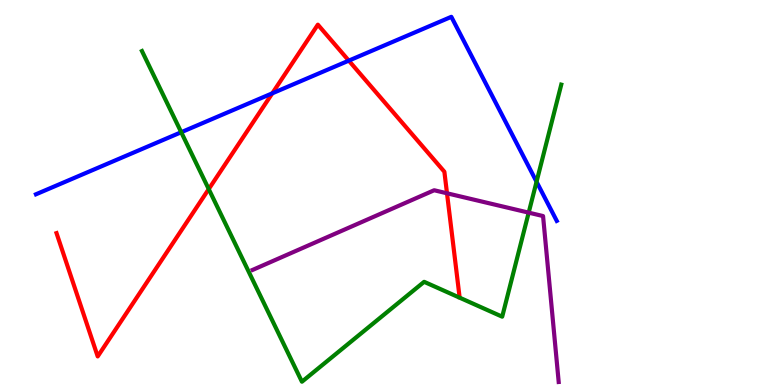[{'lines': ['blue', 'red'], 'intersections': [{'x': 3.51, 'y': 7.58}, {'x': 4.5, 'y': 8.43}]}, {'lines': ['green', 'red'], 'intersections': [{'x': 2.69, 'y': 5.09}]}, {'lines': ['purple', 'red'], 'intersections': [{'x': 5.77, 'y': 4.98}]}, {'lines': ['blue', 'green'], 'intersections': [{'x': 2.34, 'y': 6.57}, {'x': 6.92, 'y': 5.28}]}, {'lines': ['blue', 'purple'], 'intersections': []}, {'lines': ['green', 'purple'], 'intersections': [{'x': 6.82, 'y': 4.48}]}]